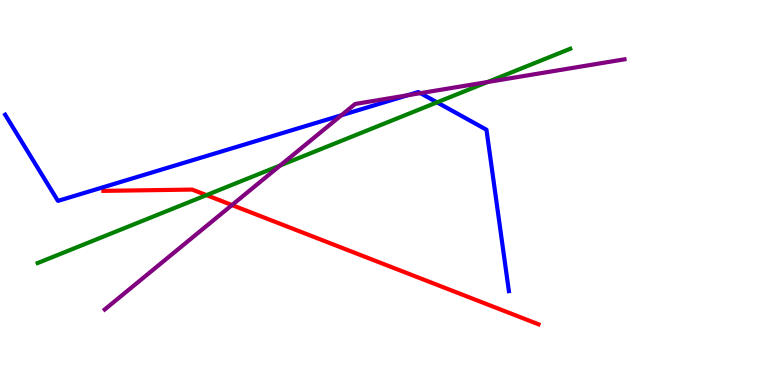[{'lines': ['blue', 'red'], 'intersections': []}, {'lines': ['green', 'red'], 'intersections': [{'x': 2.66, 'y': 4.93}]}, {'lines': ['purple', 'red'], 'intersections': [{'x': 2.99, 'y': 4.67}]}, {'lines': ['blue', 'green'], 'intersections': [{'x': 5.64, 'y': 7.34}]}, {'lines': ['blue', 'purple'], 'intersections': [{'x': 4.41, 'y': 7.01}, {'x': 5.26, 'y': 7.52}, {'x': 5.42, 'y': 7.58}]}, {'lines': ['green', 'purple'], 'intersections': [{'x': 3.62, 'y': 5.7}, {'x': 6.29, 'y': 7.87}]}]